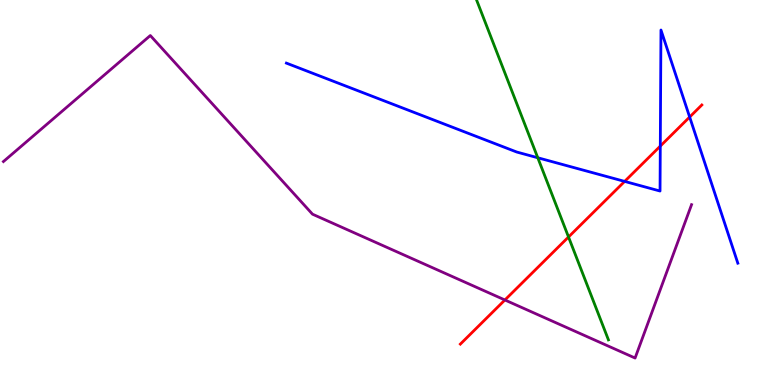[{'lines': ['blue', 'red'], 'intersections': [{'x': 8.06, 'y': 5.29}, {'x': 8.52, 'y': 6.2}, {'x': 8.9, 'y': 6.96}]}, {'lines': ['green', 'red'], 'intersections': [{'x': 7.34, 'y': 3.84}]}, {'lines': ['purple', 'red'], 'intersections': [{'x': 6.51, 'y': 2.21}]}, {'lines': ['blue', 'green'], 'intersections': [{'x': 6.94, 'y': 5.9}]}, {'lines': ['blue', 'purple'], 'intersections': []}, {'lines': ['green', 'purple'], 'intersections': []}]